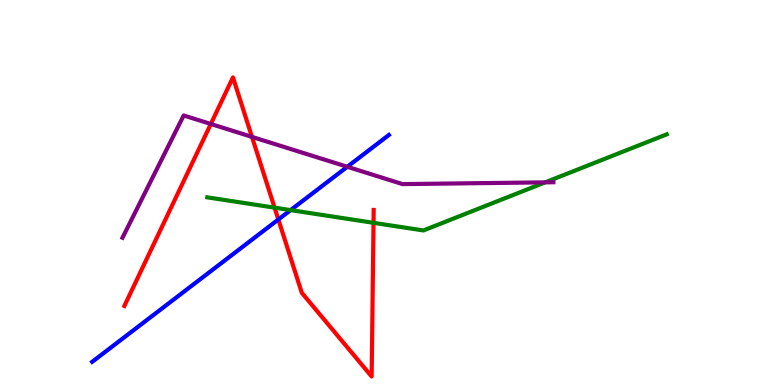[{'lines': ['blue', 'red'], 'intersections': [{'x': 3.59, 'y': 4.3}]}, {'lines': ['green', 'red'], 'intersections': [{'x': 3.54, 'y': 4.61}, {'x': 4.82, 'y': 4.21}]}, {'lines': ['purple', 'red'], 'intersections': [{'x': 2.72, 'y': 6.78}, {'x': 3.25, 'y': 6.44}]}, {'lines': ['blue', 'green'], 'intersections': [{'x': 3.75, 'y': 4.54}]}, {'lines': ['blue', 'purple'], 'intersections': [{'x': 4.48, 'y': 5.67}]}, {'lines': ['green', 'purple'], 'intersections': [{'x': 7.03, 'y': 5.26}]}]